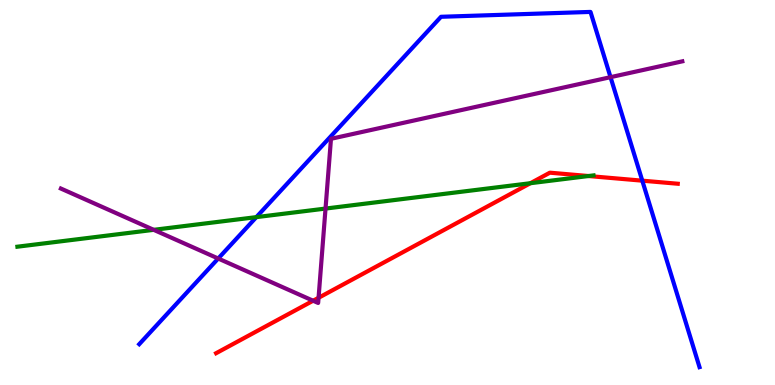[{'lines': ['blue', 'red'], 'intersections': [{'x': 8.29, 'y': 5.31}]}, {'lines': ['green', 'red'], 'intersections': [{'x': 6.84, 'y': 5.24}, {'x': 7.59, 'y': 5.43}]}, {'lines': ['purple', 'red'], 'intersections': [{'x': 4.04, 'y': 2.19}, {'x': 4.11, 'y': 2.27}]}, {'lines': ['blue', 'green'], 'intersections': [{'x': 3.31, 'y': 4.36}]}, {'lines': ['blue', 'purple'], 'intersections': [{'x': 2.82, 'y': 3.29}, {'x': 7.88, 'y': 8.0}]}, {'lines': ['green', 'purple'], 'intersections': [{'x': 1.98, 'y': 4.03}, {'x': 4.2, 'y': 4.58}]}]